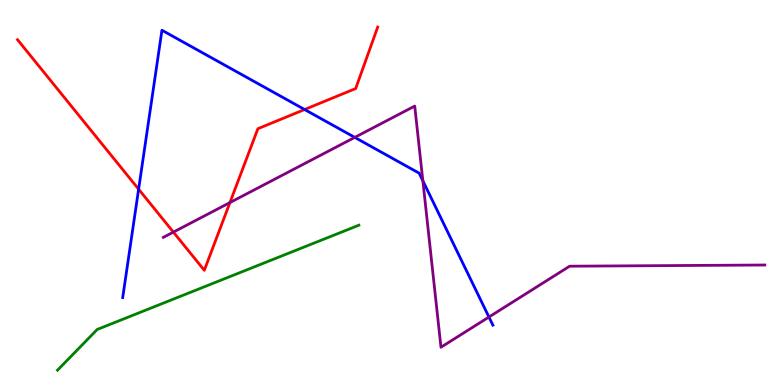[{'lines': ['blue', 'red'], 'intersections': [{'x': 1.79, 'y': 5.09}, {'x': 3.93, 'y': 7.16}]}, {'lines': ['green', 'red'], 'intersections': []}, {'lines': ['purple', 'red'], 'intersections': [{'x': 2.24, 'y': 3.97}, {'x': 2.97, 'y': 4.74}]}, {'lines': ['blue', 'green'], 'intersections': []}, {'lines': ['blue', 'purple'], 'intersections': [{'x': 4.58, 'y': 6.43}, {'x': 5.46, 'y': 5.3}, {'x': 6.31, 'y': 1.77}]}, {'lines': ['green', 'purple'], 'intersections': []}]